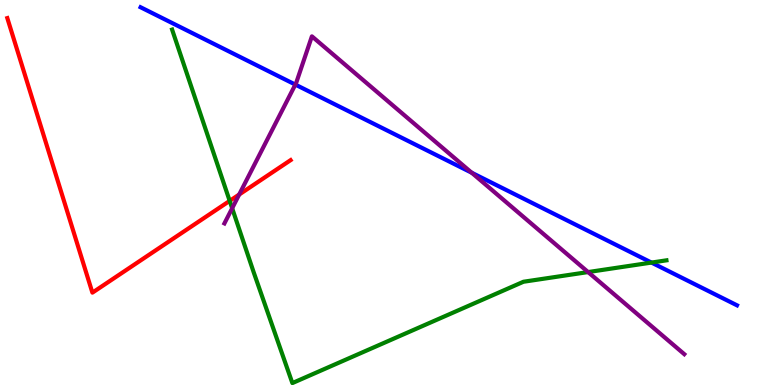[{'lines': ['blue', 'red'], 'intersections': []}, {'lines': ['green', 'red'], 'intersections': [{'x': 2.96, 'y': 4.78}]}, {'lines': ['purple', 'red'], 'intersections': [{'x': 3.09, 'y': 4.95}]}, {'lines': ['blue', 'green'], 'intersections': [{'x': 8.41, 'y': 3.18}]}, {'lines': ['blue', 'purple'], 'intersections': [{'x': 3.81, 'y': 7.8}, {'x': 6.09, 'y': 5.51}]}, {'lines': ['green', 'purple'], 'intersections': [{'x': 3.0, 'y': 4.59}, {'x': 7.59, 'y': 2.93}]}]